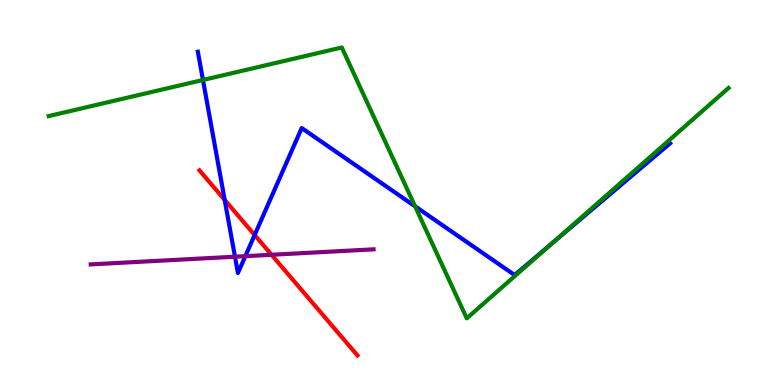[{'lines': ['blue', 'red'], 'intersections': [{'x': 2.9, 'y': 4.81}, {'x': 3.29, 'y': 3.9}]}, {'lines': ['green', 'red'], 'intersections': []}, {'lines': ['purple', 'red'], 'intersections': [{'x': 3.5, 'y': 3.38}]}, {'lines': ['blue', 'green'], 'intersections': [{'x': 2.62, 'y': 7.92}, {'x': 5.36, 'y': 4.64}, {'x': 7.11, 'y': 3.65}]}, {'lines': ['blue', 'purple'], 'intersections': [{'x': 3.03, 'y': 3.33}, {'x': 3.17, 'y': 3.35}]}, {'lines': ['green', 'purple'], 'intersections': []}]